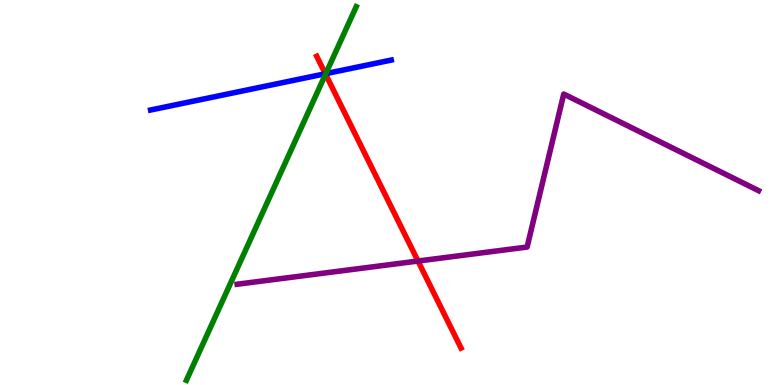[{'lines': ['blue', 'red'], 'intersections': [{'x': 4.2, 'y': 8.08}]}, {'lines': ['green', 'red'], 'intersections': [{'x': 4.2, 'y': 8.07}]}, {'lines': ['purple', 'red'], 'intersections': [{'x': 5.39, 'y': 3.22}]}, {'lines': ['blue', 'green'], 'intersections': [{'x': 4.2, 'y': 8.09}]}, {'lines': ['blue', 'purple'], 'intersections': []}, {'lines': ['green', 'purple'], 'intersections': []}]